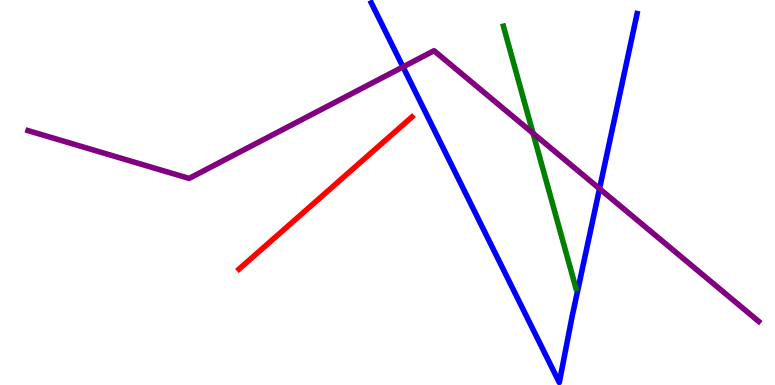[{'lines': ['blue', 'red'], 'intersections': []}, {'lines': ['green', 'red'], 'intersections': []}, {'lines': ['purple', 'red'], 'intersections': []}, {'lines': ['blue', 'green'], 'intersections': []}, {'lines': ['blue', 'purple'], 'intersections': [{'x': 5.2, 'y': 8.26}, {'x': 7.74, 'y': 5.1}]}, {'lines': ['green', 'purple'], 'intersections': [{'x': 6.88, 'y': 6.54}]}]